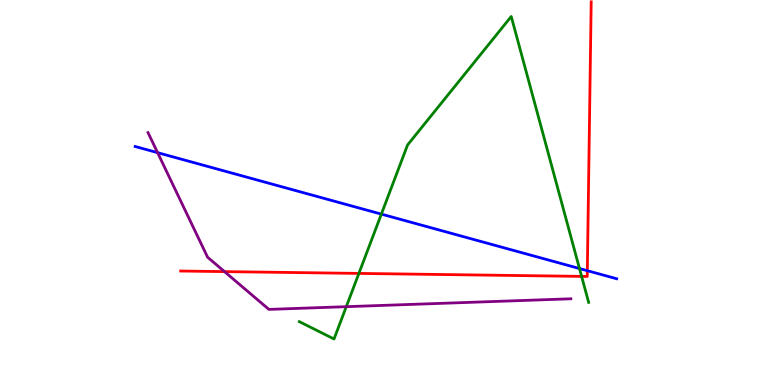[{'lines': ['blue', 'red'], 'intersections': [{'x': 7.58, 'y': 2.97}]}, {'lines': ['green', 'red'], 'intersections': [{'x': 4.63, 'y': 2.9}, {'x': 7.5, 'y': 2.82}]}, {'lines': ['purple', 'red'], 'intersections': [{'x': 2.9, 'y': 2.95}]}, {'lines': ['blue', 'green'], 'intersections': [{'x': 4.92, 'y': 4.44}, {'x': 7.48, 'y': 3.03}]}, {'lines': ['blue', 'purple'], 'intersections': [{'x': 2.03, 'y': 6.03}]}, {'lines': ['green', 'purple'], 'intersections': [{'x': 4.47, 'y': 2.03}]}]